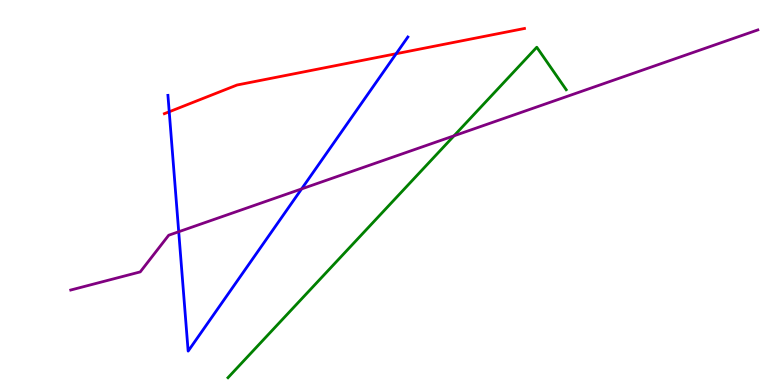[{'lines': ['blue', 'red'], 'intersections': [{'x': 2.18, 'y': 7.1}, {'x': 5.11, 'y': 8.6}]}, {'lines': ['green', 'red'], 'intersections': []}, {'lines': ['purple', 'red'], 'intersections': []}, {'lines': ['blue', 'green'], 'intersections': []}, {'lines': ['blue', 'purple'], 'intersections': [{'x': 2.31, 'y': 3.98}, {'x': 3.89, 'y': 5.09}]}, {'lines': ['green', 'purple'], 'intersections': [{'x': 5.86, 'y': 6.47}]}]